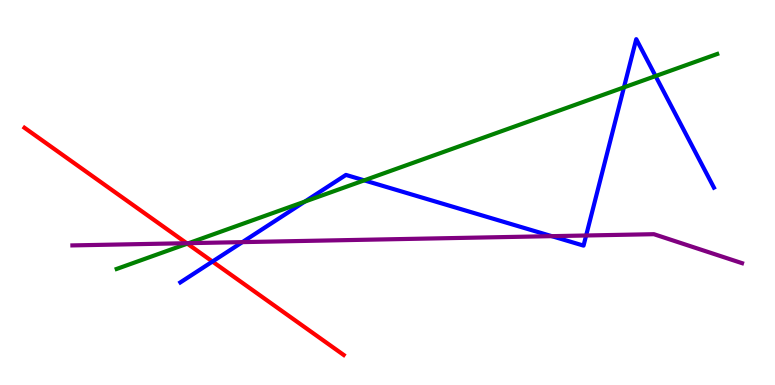[{'lines': ['blue', 'red'], 'intersections': [{'x': 2.74, 'y': 3.21}]}, {'lines': ['green', 'red'], 'intersections': [{'x': 2.42, 'y': 3.67}]}, {'lines': ['purple', 'red'], 'intersections': [{'x': 2.41, 'y': 3.68}]}, {'lines': ['blue', 'green'], 'intersections': [{'x': 3.93, 'y': 4.76}, {'x': 4.7, 'y': 5.32}, {'x': 8.05, 'y': 7.73}, {'x': 8.46, 'y': 8.02}]}, {'lines': ['blue', 'purple'], 'intersections': [{'x': 3.13, 'y': 3.71}, {'x': 7.12, 'y': 3.87}, {'x': 7.56, 'y': 3.88}]}, {'lines': ['green', 'purple'], 'intersections': [{'x': 2.44, 'y': 3.68}]}]